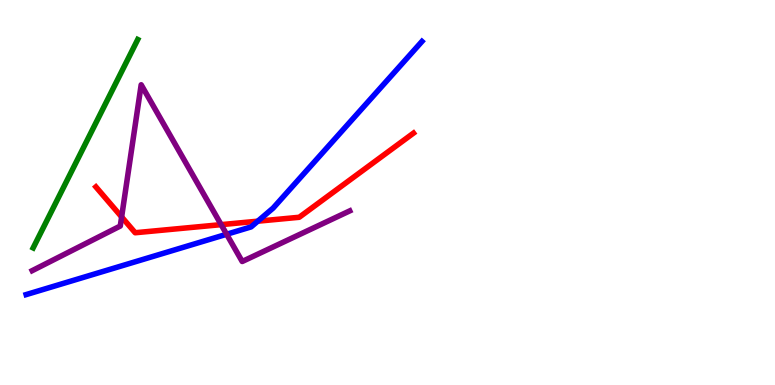[{'lines': ['blue', 'red'], 'intersections': [{'x': 3.33, 'y': 4.25}]}, {'lines': ['green', 'red'], 'intersections': []}, {'lines': ['purple', 'red'], 'intersections': [{'x': 1.57, 'y': 4.37}, {'x': 2.85, 'y': 4.17}]}, {'lines': ['blue', 'green'], 'intersections': []}, {'lines': ['blue', 'purple'], 'intersections': [{'x': 2.92, 'y': 3.92}]}, {'lines': ['green', 'purple'], 'intersections': []}]